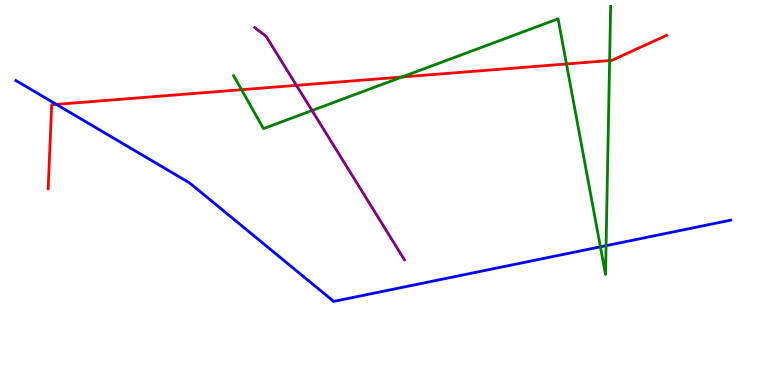[{'lines': ['blue', 'red'], 'intersections': [{'x': 0.727, 'y': 7.29}]}, {'lines': ['green', 'red'], 'intersections': [{'x': 3.12, 'y': 7.67}, {'x': 5.19, 'y': 8.0}, {'x': 7.31, 'y': 8.34}, {'x': 7.87, 'y': 8.43}]}, {'lines': ['purple', 'red'], 'intersections': [{'x': 3.82, 'y': 7.78}]}, {'lines': ['blue', 'green'], 'intersections': [{'x': 7.75, 'y': 3.59}, {'x': 7.82, 'y': 3.62}]}, {'lines': ['blue', 'purple'], 'intersections': []}, {'lines': ['green', 'purple'], 'intersections': [{'x': 4.03, 'y': 7.13}]}]